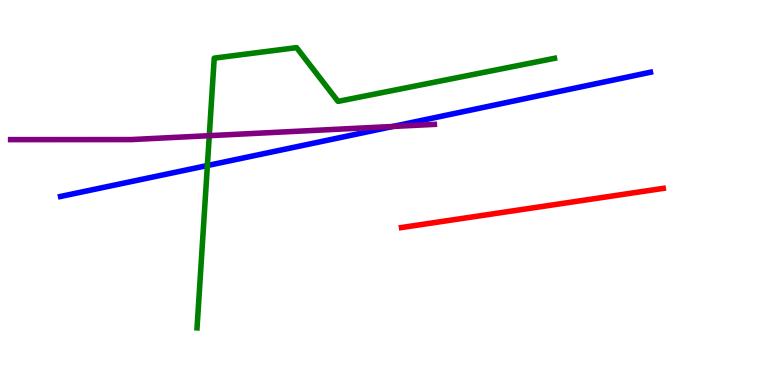[{'lines': ['blue', 'red'], 'intersections': []}, {'lines': ['green', 'red'], 'intersections': []}, {'lines': ['purple', 'red'], 'intersections': []}, {'lines': ['blue', 'green'], 'intersections': [{'x': 2.68, 'y': 5.7}]}, {'lines': ['blue', 'purple'], 'intersections': [{'x': 5.07, 'y': 6.72}]}, {'lines': ['green', 'purple'], 'intersections': [{'x': 2.7, 'y': 6.48}]}]